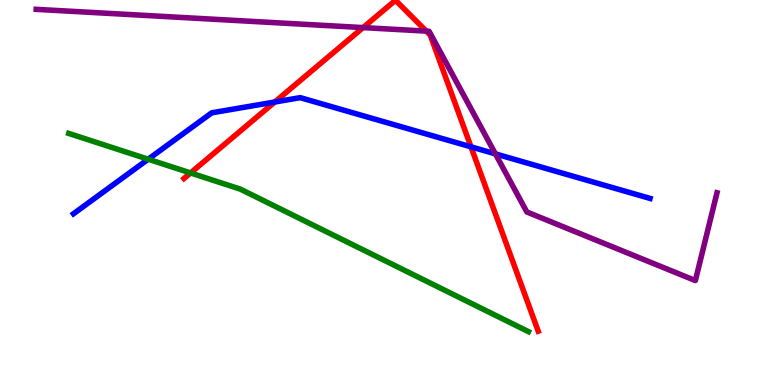[{'lines': ['blue', 'red'], 'intersections': [{'x': 3.55, 'y': 7.35}, {'x': 6.08, 'y': 6.19}]}, {'lines': ['green', 'red'], 'intersections': [{'x': 2.46, 'y': 5.51}]}, {'lines': ['purple', 'red'], 'intersections': [{'x': 4.68, 'y': 9.28}, {'x': 5.5, 'y': 9.19}]}, {'lines': ['blue', 'green'], 'intersections': [{'x': 1.91, 'y': 5.86}]}, {'lines': ['blue', 'purple'], 'intersections': [{'x': 6.39, 'y': 6.0}]}, {'lines': ['green', 'purple'], 'intersections': []}]